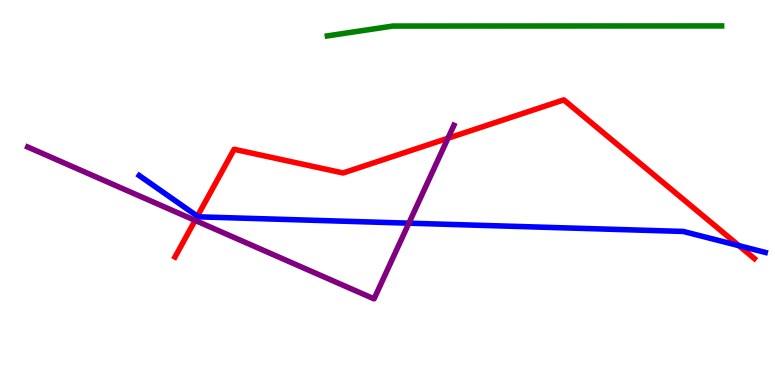[{'lines': ['blue', 'red'], 'intersections': [{'x': 2.55, 'y': 4.38}, {'x': 9.53, 'y': 3.62}]}, {'lines': ['green', 'red'], 'intersections': []}, {'lines': ['purple', 'red'], 'intersections': [{'x': 2.52, 'y': 4.28}, {'x': 5.78, 'y': 6.41}]}, {'lines': ['blue', 'green'], 'intersections': []}, {'lines': ['blue', 'purple'], 'intersections': [{'x': 5.28, 'y': 4.2}]}, {'lines': ['green', 'purple'], 'intersections': []}]